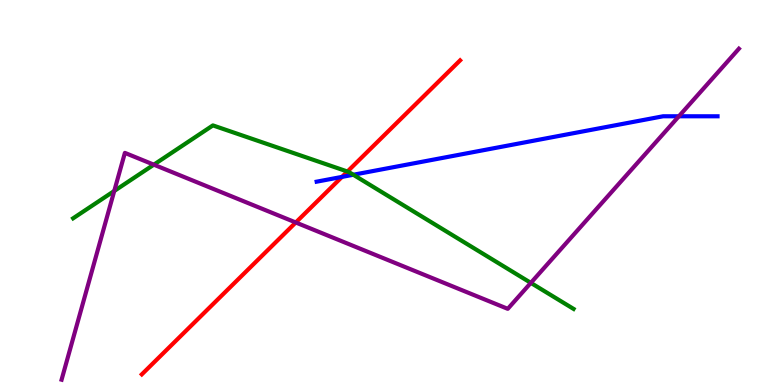[{'lines': ['blue', 'red'], 'intersections': [{'x': 4.41, 'y': 5.41}]}, {'lines': ['green', 'red'], 'intersections': [{'x': 4.48, 'y': 5.54}]}, {'lines': ['purple', 'red'], 'intersections': [{'x': 3.82, 'y': 4.22}]}, {'lines': ['blue', 'green'], 'intersections': [{'x': 4.56, 'y': 5.46}]}, {'lines': ['blue', 'purple'], 'intersections': [{'x': 8.76, 'y': 6.98}]}, {'lines': ['green', 'purple'], 'intersections': [{'x': 1.47, 'y': 5.04}, {'x': 1.98, 'y': 5.72}, {'x': 6.85, 'y': 2.65}]}]